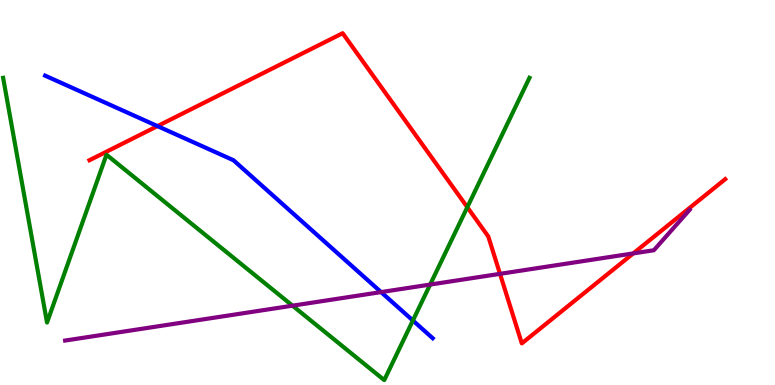[{'lines': ['blue', 'red'], 'intersections': [{'x': 2.03, 'y': 6.72}]}, {'lines': ['green', 'red'], 'intersections': [{'x': 6.03, 'y': 4.62}]}, {'lines': ['purple', 'red'], 'intersections': [{'x': 6.45, 'y': 2.89}, {'x': 8.17, 'y': 3.42}]}, {'lines': ['blue', 'green'], 'intersections': [{'x': 5.33, 'y': 1.68}]}, {'lines': ['blue', 'purple'], 'intersections': [{'x': 4.92, 'y': 2.41}]}, {'lines': ['green', 'purple'], 'intersections': [{'x': 3.77, 'y': 2.06}, {'x': 5.55, 'y': 2.61}]}]